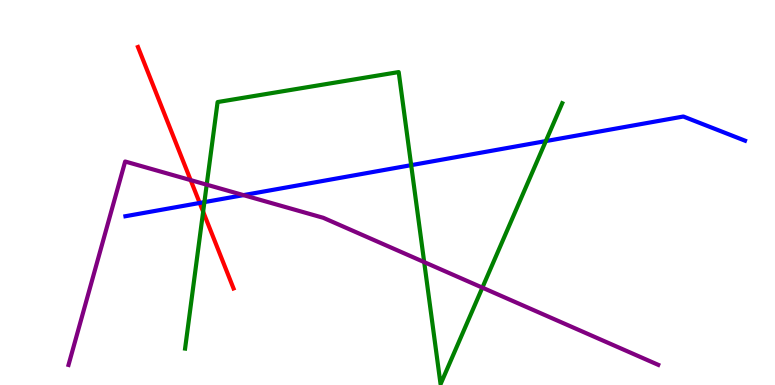[{'lines': ['blue', 'red'], 'intersections': [{'x': 2.58, 'y': 4.73}]}, {'lines': ['green', 'red'], 'intersections': [{'x': 2.62, 'y': 4.5}]}, {'lines': ['purple', 'red'], 'intersections': [{'x': 2.46, 'y': 5.32}]}, {'lines': ['blue', 'green'], 'intersections': [{'x': 2.64, 'y': 4.75}, {'x': 5.31, 'y': 5.71}, {'x': 7.04, 'y': 6.34}]}, {'lines': ['blue', 'purple'], 'intersections': [{'x': 3.14, 'y': 4.93}]}, {'lines': ['green', 'purple'], 'intersections': [{'x': 2.67, 'y': 5.2}, {'x': 5.47, 'y': 3.19}, {'x': 6.22, 'y': 2.53}]}]